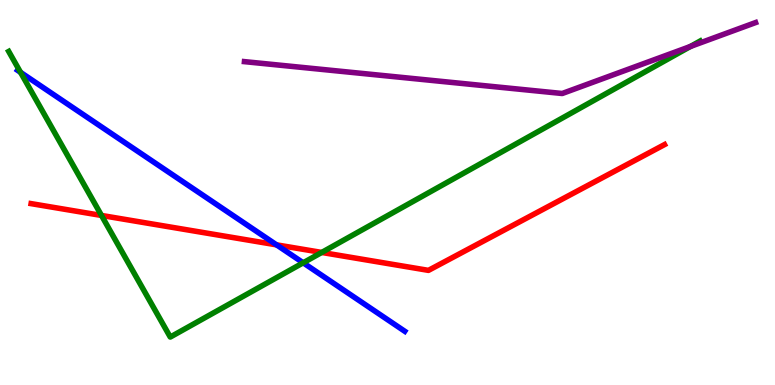[{'lines': ['blue', 'red'], 'intersections': [{'x': 3.57, 'y': 3.64}]}, {'lines': ['green', 'red'], 'intersections': [{'x': 1.31, 'y': 4.4}, {'x': 4.15, 'y': 3.44}]}, {'lines': ['purple', 'red'], 'intersections': []}, {'lines': ['blue', 'green'], 'intersections': [{'x': 0.265, 'y': 8.12}, {'x': 3.91, 'y': 3.17}]}, {'lines': ['blue', 'purple'], 'intersections': []}, {'lines': ['green', 'purple'], 'intersections': [{'x': 8.91, 'y': 8.79}]}]